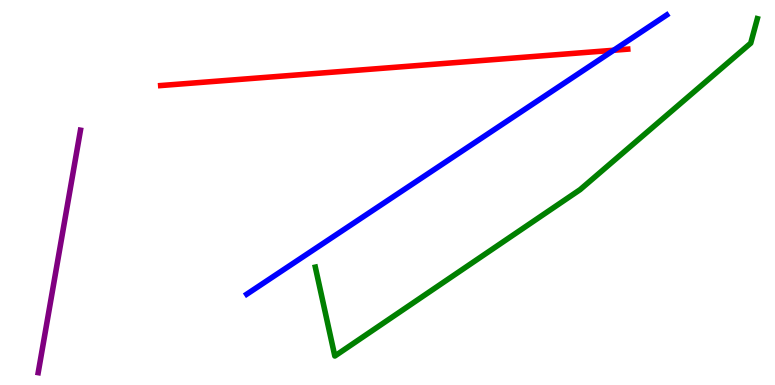[{'lines': ['blue', 'red'], 'intersections': [{'x': 7.92, 'y': 8.69}]}, {'lines': ['green', 'red'], 'intersections': []}, {'lines': ['purple', 'red'], 'intersections': []}, {'lines': ['blue', 'green'], 'intersections': []}, {'lines': ['blue', 'purple'], 'intersections': []}, {'lines': ['green', 'purple'], 'intersections': []}]